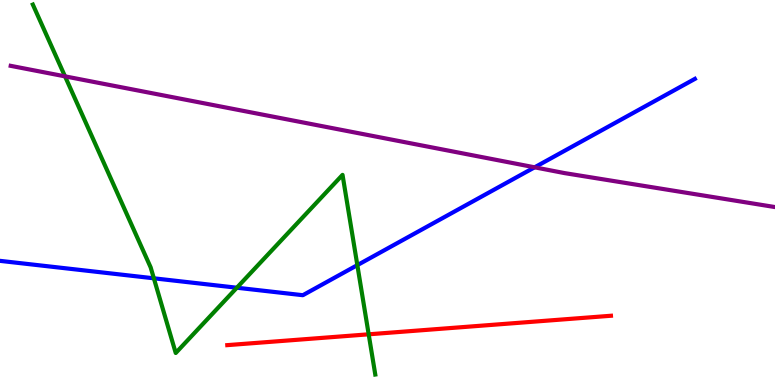[{'lines': ['blue', 'red'], 'intersections': []}, {'lines': ['green', 'red'], 'intersections': [{'x': 4.76, 'y': 1.32}]}, {'lines': ['purple', 'red'], 'intersections': []}, {'lines': ['blue', 'green'], 'intersections': [{'x': 1.99, 'y': 2.77}, {'x': 3.06, 'y': 2.53}, {'x': 4.61, 'y': 3.11}]}, {'lines': ['blue', 'purple'], 'intersections': [{'x': 6.9, 'y': 5.65}]}, {'lines': ['green', 'purple'], 'intersections': [{'x': 0.839, 'y': 8.02}]}]